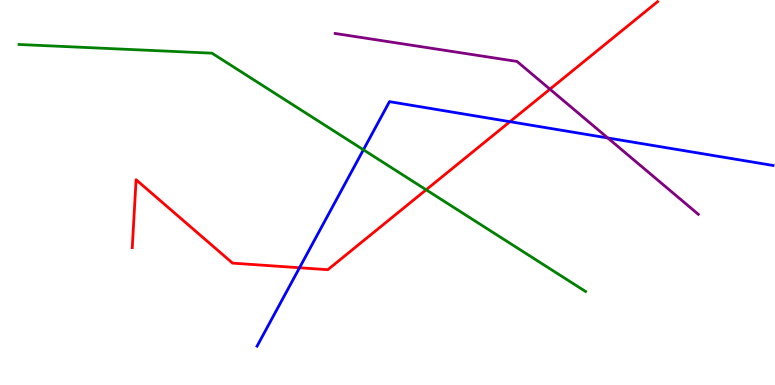[{'lines': ['blue', 'red'], 'intersections': [{'x': 3.86, 'y': 3.05}, {'x': 6.58, 'y': 6.84}]}, {'lines': ['green', 'red'], 'intersections': [{'x': 5.5, 'y': 5.07}]}, {'lines': ['purple', 'red'], 'intersections': [{'x': 7.1, 'y': 7.68}]}, {'lines': ['blue', 'green'], 'intersections': [{'x': 4.69, 'y': 6.11}]}, {'lines': ['blue', 'purple'], 'intersections': [{'x': 7.84, 'y': 6.42}]}, {'lines': ['green', 'purple'], 'intersections': []}]